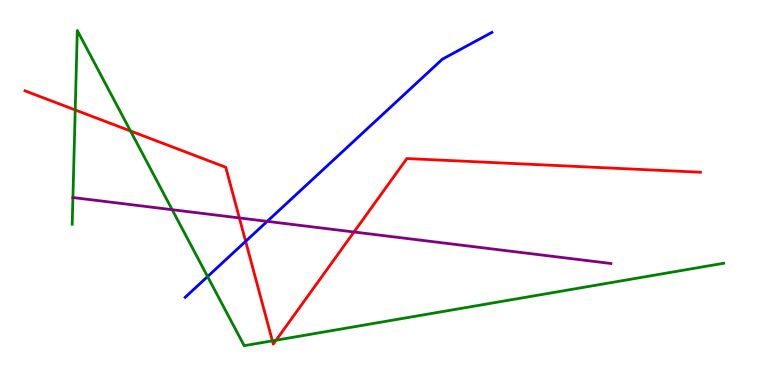[{'lines': ['blue', 'red'], 'intersections': [{'x': 3.17, 'y': 3.73}]}, {'lines': ['green', 'red'], 'intersections': [{'x': 0.971, 'y': 7.14}, {'x': 1.68, 'y': 6.6}, {'x': 3.51, 'y': 1.15}, {'x': 3.56, 'y': 1.16}]}, {'lines': ['purple', 'red'], 'intersections': [{'x': 3.09, 'y': 4.34}, {'x': 4.57, 'y': 3.97}]}, {'lines': ['blue', 'green'], 'intersections': [{'x': 2.68, 'y': 2.82}]}, {'lines': ['blue', 'purple'], 'intersections': [{'x': 3.45, 'y': 4.25}]}, {'lines': ['green', 'purple'], 'intersections': [{'x': 0.941, 'y': 4.87}, {'x': 2.22, 'y': 4.55}]}]